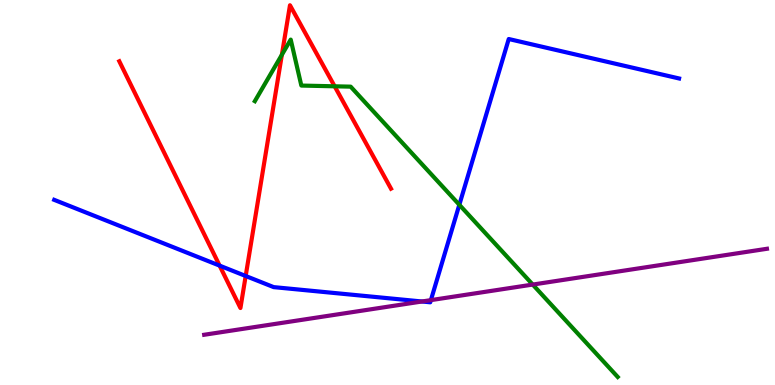[{'lines': ['blue', 'red'], 'intersections': [{'x': 2.83, 'y': 3.1}, {'x': 3.17, 'y': 2.83}]}, {'lines': ['green', 'red'], 'intersections': [{'x': 3.64, 'y': 8.58}, {'x': 4.32, 'y': 7.76}]}, {'lines': ['purple', 'red'], 'intersections': []}, {'lines': ['blue', 'green'], 'intersections': [{'x': 5.93, 'y': 4.68}]}, {'lines': ['blue', 'purple'], 'intersections': [{'x': 5.44, 'y': 2.17}, {'x': 5.56, 'y': 2.2}]}, {'lines': ['green', 'purple'], 'intersections': [{'x': 6.87, 'y': 2.61}]}]